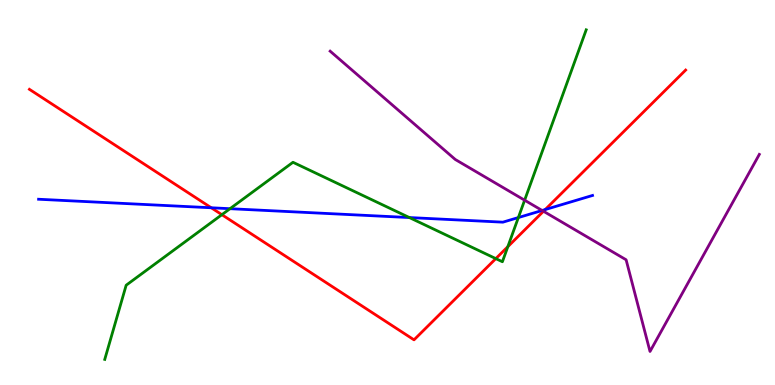[{'lines': ['blue', 'red'], 'intersections': [{'x': 2.73, 'y': 4.6}, {'x': 7.03, 'y': 4.56}]}, {'lines': ['green', 'red'], 'intersections': [{'x': 2.86, 'y': 4.42}, {'x': 6.4, 'y': 3.28}, {'x': 6.55, 'y': 3.59}]}, {'lines': ['purple', 'red'], 'intersections': [{'x': 7.01, 'y': 4.51}]}, {'lines': ['blue', 'green'], 'intersections': [{'x': 2.97, 'y': 4.58}, {'x': 5.28, 'y': 4.35}, {'x': 6.69, 'y': 4.35}]}, {'lines': ['blue', 'purple'], 'intersections': [{'x': 7.0, 'y': 4.53}]}, {'lines': ['green', 'purple'], 'intersections': [{'x': 6.77, 'y': 4.8}]}]